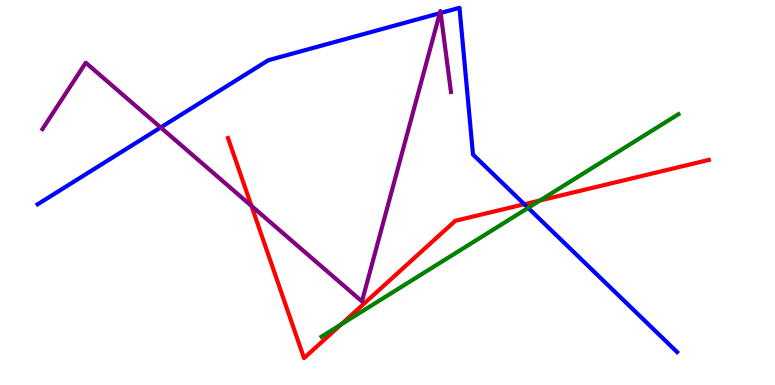[{'lines': ['blue', 'red'], 'intersections': [{'x': 6.77, 'y': 4.7}]}, {'lines': ['green', 'red'], 'intersections': [{'x': 4.4, 'y': 1.57}, {'x': 6.97, 'y': 4.79}]}, {'lines': ['purple', 'red'], 'intersections': [{'x': 3.24, 'y': 4.65}]}, {'lines': ['blue', 'green'], 'intersections': [{'x': 6.81, 'y': 4.6}]}, {'lines': ['blue', 'purple'], 'intersections': [{'x': 2.07, 'y': 6.69}, {'x': 5.67, 'y': 9.66}, {'x': 5.69, 'y': 9.66}]}, {'lines': ['green', 'purple'], 'intersections': []}]